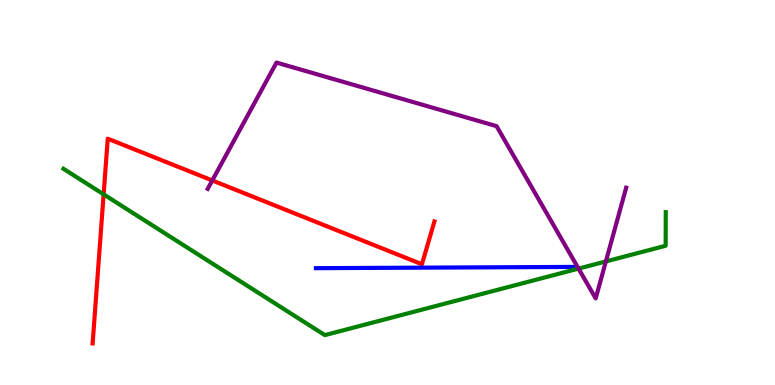[{'lines': ['blue', 'red'], 'intersections': []}, {'lines': ['green', 'red'], 'intersections': [{'x': 1.34, 'y': 4.95}]}, {'lines': ['purple', 'red'], 'intersections': [{'x': 2.74, 'y': 5.31}]}, {'lines': ['blue', 'green'], 'intersections': []}, {'lines': ['blue', 'purple'], 'intersections': []}, {'lines': ['green', 'purple'], 'intersections': [{'x': 7.47, 'y': 3.02}, {'x': 7.82, 'y': 3.21}]}]